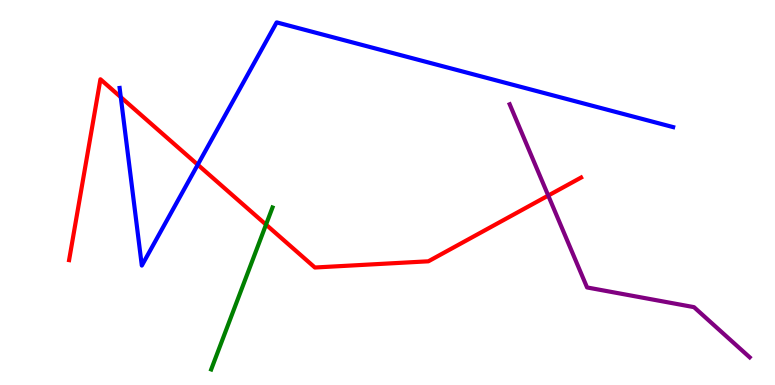[{'lines': ['blue', 'red'], 'intersections': [{'x': 1.56, 'y': 7.48}, {'x': 2.55, 'y': 5.72}]}, {'lines': ['green', 'red'], 'intersections': [{'x': 3.43, 'y': 4.17}]}, {'lines': ['purple', 'red'], 'intersections': [{'x': 7.07, 'y': 4.92}]}, {'lines': ['blue', 'green'], 'intersections': []}, {'lines': ['blue', 'purple'], 'intersections': []}, {'lines': ['green', 'purple'], 'intersections': []}]